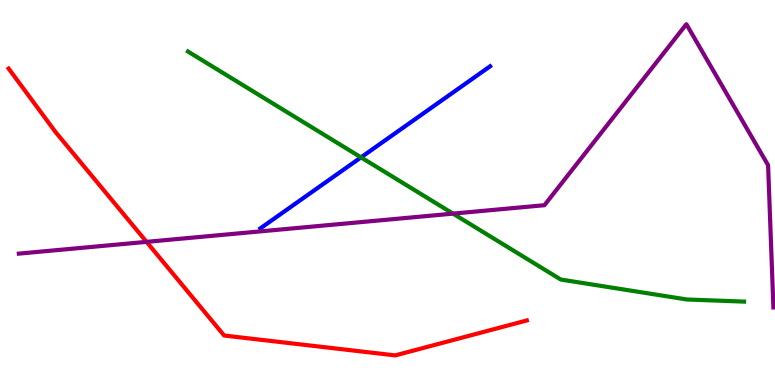[{'lines': ['blue', 'red'], 'intersections': []}, {'lines': ['green', 'red'], 'intersections': []}, {'lines': ['purple', 'red'], 'intersections': [{'x': 1.89, 'y': 3.72}]}, {'lines': ['blue', 'green'], 'intersections': [{'x': 4.66, 'y': 5.91}]}, {'lines': ['blue', 'purple'], 'intersections': []}, {'lines': ['green', 'purple'], 'intersections': [{'x': 5.85, 'y': 4.45}]}]